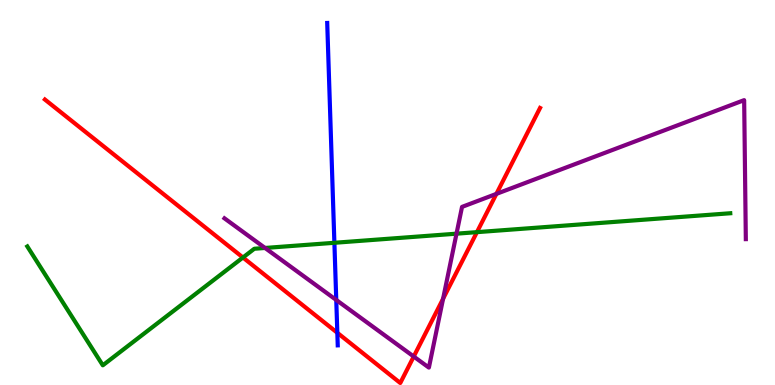[{'lines': ['blue', 'red'], 'intersections': [{'x': 4.35, 'y': 1.36}]}, {'lines': ['green', 'red'], 'intersections': [{'x': 3.13, 'y': 3.31}, {'x': 6.15, 'y': 3.97}]}, {'lines': ['purple', 'red'], 'intersections': [{'x': 5.34, 'y': 0.739}, {'x': 5.72, 'y': 2.24}, {'x': 6.4, 'y': 4.96}]}, {'lines': ['blue', 'green'], 'intersections': [{'x': 4.31, 'y': 3.69}]}, {'lines': ['blue', 'purple'], 'intersections': [{'x': 4.34, 'y': 2.21}]}, {'lines': ['green', 'purple'], 'intersections': [{'x': 3.42, 'y': 3.56}, {'x': 5.89, 'y': 3.93}]}]